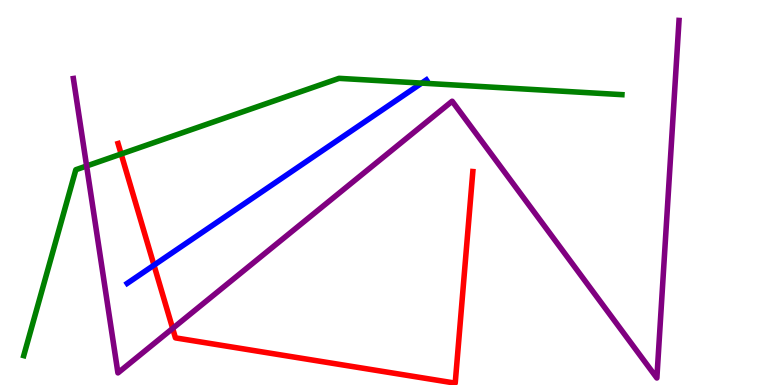[{'lines': ['blue', 'red'], 'intersections': [{'x': 1.99, 'y': 3.11}]}, {'lines': ['green', 'red'], 'intersections': [{'x': 1.56, 'y': 6.0}]}, {'lines': ['purple', 'red'], 'intersections': [{'x': 2.23, 'y': 1.47}]}, {'lines': ['blue', 'green'], 'intersections': [{'x': 5.44, 'y': 7.84}]}, {'lines': ['blue', 'purple'], 'intersections': []}, {'lines': ['green', 'purple'], 'intersections': [{'x': 1.12, 'y': 5.69}]}]